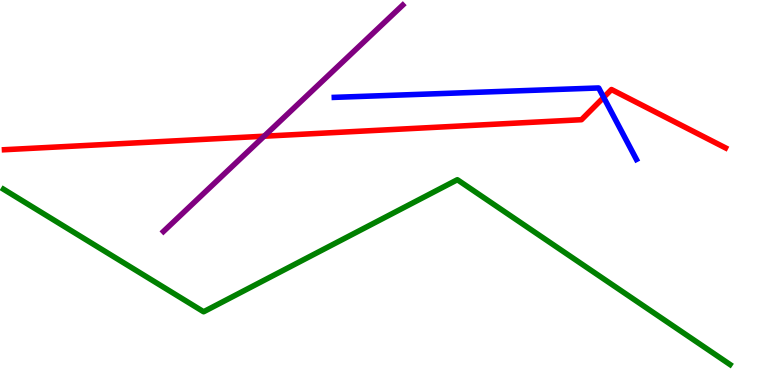[{'lines': ['blue', 'red'], 'intersections': [{'x': 7.79, 'y': 7.47}]}, {'lines': ['green', 'red'], 'intersections': []}, {'lines': ['purple', 'red'], 'intersections': [{'x': 3.41, 'y': 6.46}]}, {'lines': ['blue', 'green'], 'intersections': []}, {'lines': ['blue', 'purple'], 'intersections': []}, {'lines': ['green', 'purple'], 'intersections': []}]